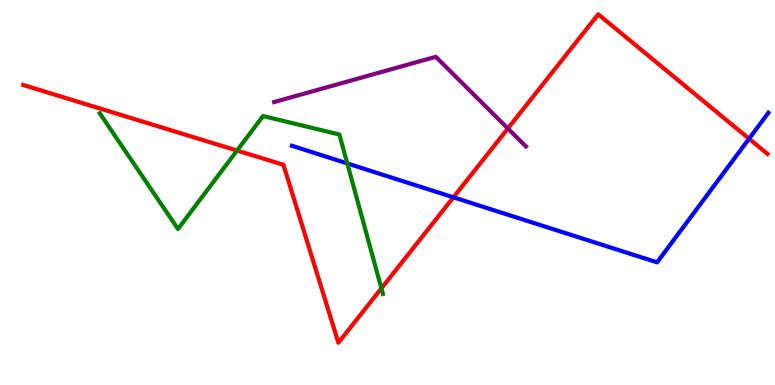[{'lines': ['blue', 'red'], 'intersections': [{'x': 5.85, 'y': 4.87}, {'x': 9.67, 'y': 6.4}]}, {'lines': ['green', 'red'], 'intersections': [{'x': 3.06, 'y': 6.09}, {'x': 4.92, 'y': 2.51}]}, {'lines': ['purple', 'red'], 'intersections': [{'x': 6.55, 'y': 6.66}]}, {'lines': ['blue', 'green'], 'intersections': [{'x': 4.48, 'y': 5.75}]}, {'lines': ['blue', 'purple'], 'intersections': []}, {'lines': ['green', 'purple'], 'intersections': []}]